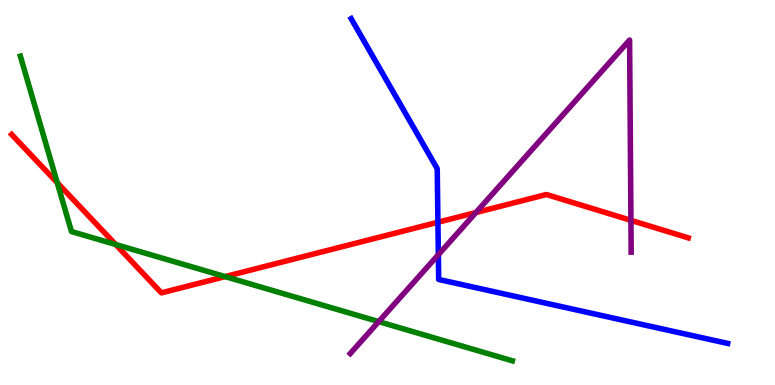[{'lines': ['blue', 'red'], 'intersections': [{'x': 5.65, 'y': 4.23}]}, {'lines': ['green', 'red'], 'intersections': [{'x': 0.739, 'y': 5.25}, {'x': 1.49, 'y': 3.65}, {'x': 2.9, 'y': 2.82}]}, {'lines': ['purple', 'red'], 'intersections': [{'x': 6.14, 'y': 4.48}, {'x': 8.14, 'y': 4.28}]}, {'lines': ['blue', 'green'], 'intersections': []}, {'lines': ['blue', 'purple'], 'intersections': [{'x': 5.66, 'y': 3.38}]}, {'lines': ['green', 'purple'], 'intersections': [{'x': 4.89, 'y': 1.65}]}]